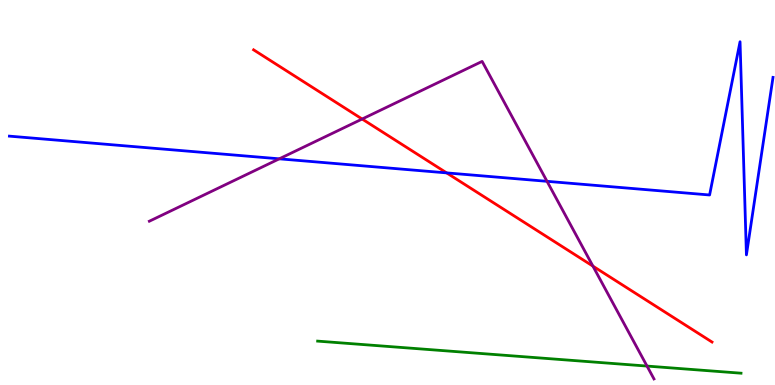[{'lines': ['blue', 'red'], 'intersections': [{'x': 5.76, 'y': 5.51}]}, {'lines': ['green', 'red'], 'intersections': []}, {'lines': ['purple', 'red'], 'intersections': [{'x': 4.67, 'y': 6.91}, {'x': 7.65, 'y': 3.09}]}, {'lines': ['blue', 'green'], 'intersections': []}, {'lines': ['blue', 'purple'], 'intersections': [{'x': 3.6, 'y': 5.87}, {'x': 7.06, 'y': 5.29}]}, {'lines': ['green', 'purple'], 'intersections': [{'x': 8.35, 'y': 0.492}]}]